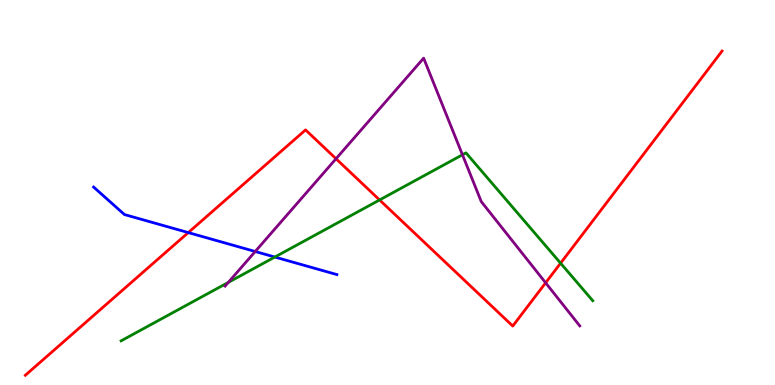[{'lines': ['blue', 'red'], 'intersections': [{'x': 2.43, 'y': 3.96}]}, {'lines': ['green', 'red'], 'intersections': [{'x': 4.9, 'y': 4.81}, {'x': 7.23, 'y': 3.16}]}, {'lines': ['purple', 'red'], 'intersections': [{'x': 4.34, 'y': 5.88}, {'x': 7.04, 'y': 2.65}]}, {'lines': ['blue', 'green'], 'intersections': [{'x': 3.55, 'y': 3.32}]}, {'lines': ['blue', 'purple'], 'intersections': [{'x': 3.29, 'y': 3.47}]}, {'lines': ['green', 'purple'], 'intersections': [{'x': 2.95, 'y': 2.66}, {'x': 5.97, 'y': 5.98}]}]